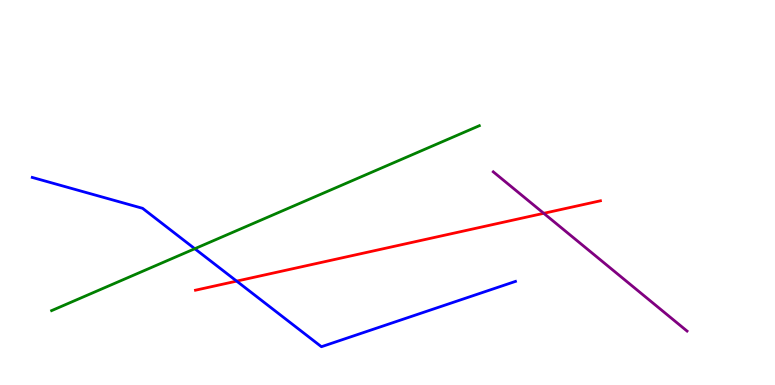[{'lines': ['blue', 'red'], 'intersections': [{'x': 3.05, 'y': 2.7}]}, {'lines': ['green', 'red'], 'intersections': []}, {'lines': ['purple', 'red'], 'intersections': [{'x': 7.02, 'y': 4.46}]}, {'lines': ['blue', 'green'], 'intersections': [{'x': 2.51, 'y': 3.54}]}, {'lines': ['blue', 'purple'], 'intersections': []}, {'lines': ['green', 'purple'], 'intersections': []}]